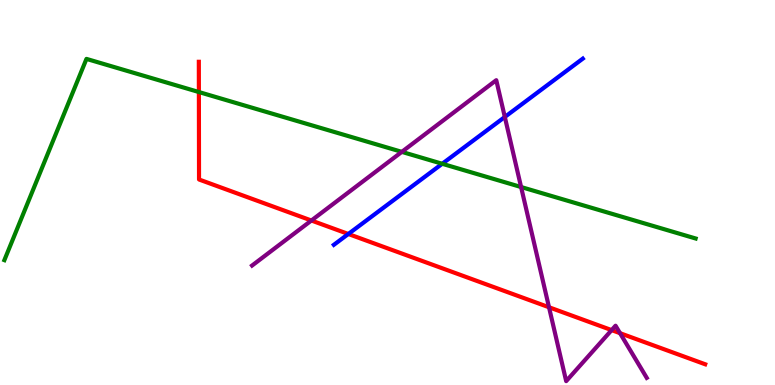[{'lines': ['blue', 'red'], 'intersections': [{'x': 4.49, 'y': 3.92}]}, {'lines': ['green', 'red'], 'intersections': [{'x': 2.57, 'y': 7.61}]}, {'lines': ['purple', 'red'], 'intersections': [{'x': 4.02, 'y': 4.27}, {'x': 7.08, 'y': 2.02}, {'x': 7.89, 'y': 1.43}, {'x': 8.0, 'y': 1.35}]}, {'lines': ['blue', 'green'], 'intersections': [{'x': 5.71, 'y': 5.75}]}, {'lines': ['blue', 'purple'], 'intersections': [{'x': 6.51, 'y': 6.96}]}, {'lines': ['green', 'purple'], 'intersections': [{'x': 5.18, 'y': 6.06}, {'x': 6.72, 'y': 5.14}]}]